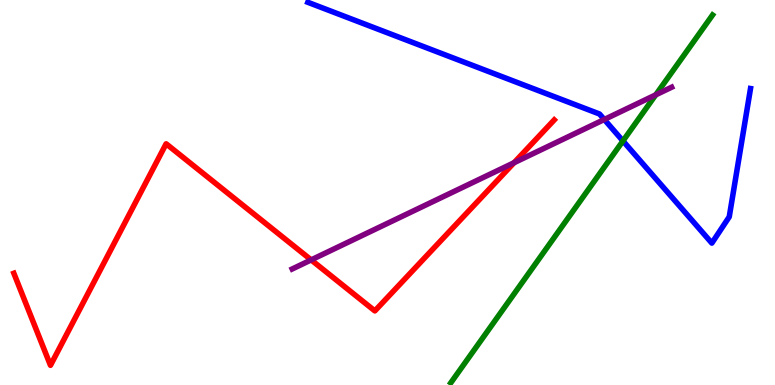[{'lines': ['blue', 'red'], 'intersections': []}, {'lines': ['green', 'red'], 'intersections': []}, {'lines': ['purple', 'red'], 'intersections': [{'x': 4.01, 'y': 3.25}, {'x': 6.63, 'y': 5.77}]}, {'lines': ['blue', 'green'], 'intersections': [{'x': 8.04, 'y': 6.34}]}, {'lines': ['blue', 'purple'], 'intersections': [{'x': 7.8, 'y': 6.9}]}, {'lines': ['green', 'purple'], 'intersections': [{'x': 8.46, 'y': 7.54}]}]